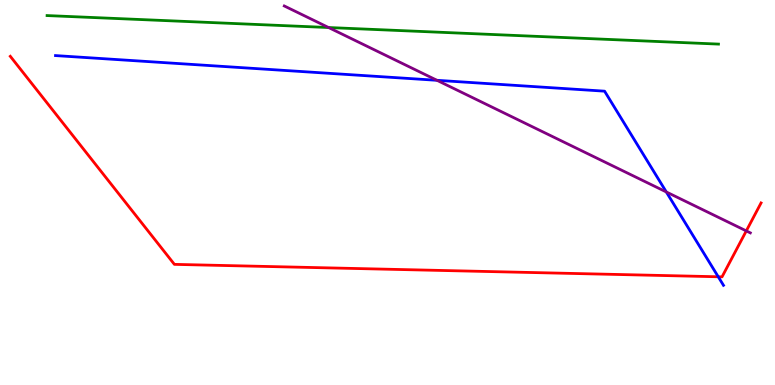[{'lines': ['blue', 'red'], 'intersections': [{'x': 9.27, 'y': 2.81}]}, {'lines': ['green', 'red'], 'intersections': []}, {'lines': ['purple', 'red'], 'intersections': [{'x': 9.63, 'y': 4.0}]}, {'lines': ['blue', 'green'], 'intersections': []}, {'lines': ['blue', 'purple'], 'intersections': [{'x': 5.64, 'y': 7.91}, {'x': 8.6, 'y': 5.01}]}, {'lines': ['green', 'purple'], 'intersections': [{'x': 4.24, 'y': 9.29}]}]